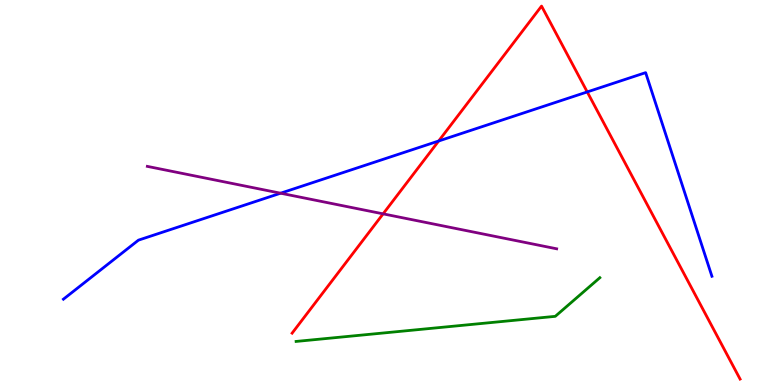[{'lines': ['blue', 'red'], 'intersections': [{'x': 5.66, 'y': 6.34}, {'x': 7.58, 'y': 7.61}]}, {'lines': ['green', 'red'], 'intersections': []}, {'lines': ['purple', 'red'], 'intersections': [{'x': 4.94, 'y': 4.45}]}, {'lines': ['blue', 'green'], 'intersections': []}, {'lines': ['blue', 'purple'], 'intersections': [{'x': 3.62, 'y': 4.98}]}, {'lines': ['green', 'purple'], 'intersections': []}]